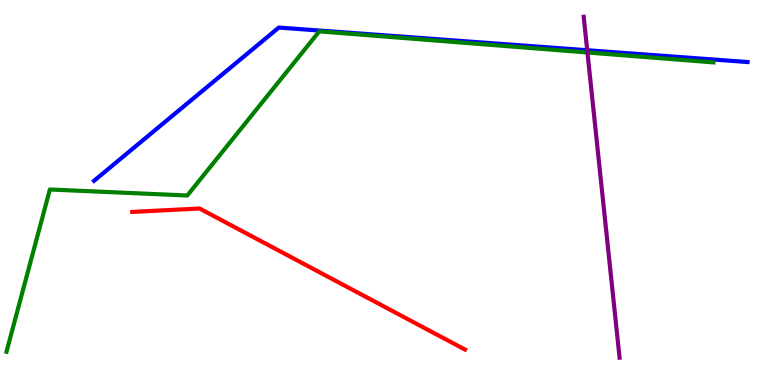[{'lines': ['blue', 'red'], 'intersections': []}, {'lines': ['green', 'red'], 'intersections': []}, {'lines': ['purple', 'red'], 'intersections': []}, {'lines': ['blue', 'green'], 'intersections': []}, {'lines': ['blue', 'purple'], 'intersections': [{'x': 7.58, 'y': 8.7}]}, {'lines': ['green', 'purple'], 'intersections': [{'x': 7.58, 'y': 8.64}]}]